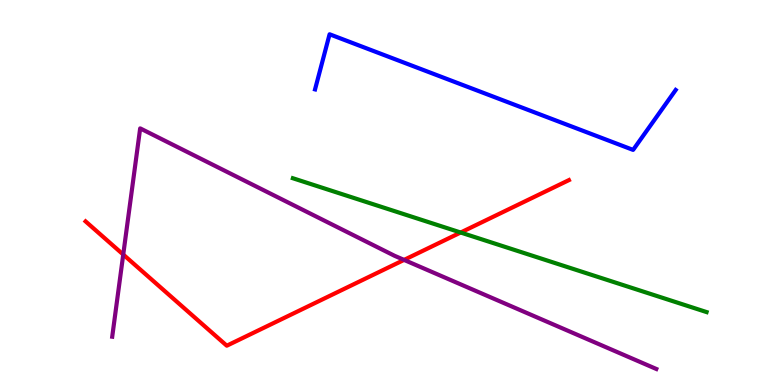[{'lines': ['blue', 'red'], 'intersections': []}, {'lines': ['green', 'red'], 'intersections': [{'x': 5.94, 'y': 3.96}]}, {'lines': ['purple', 'red'], 'intersections': [{'x': 1.59, 'y': 3.39}, {'x': 5.21, 'y': 3.25}]}, {'lines': ['blue', 'green'], 'intersections': []}, {'lines': ['blue', 'purple'], 'intersections': []}, {'lines': ['green', 'purple'], 'intersections': []}]